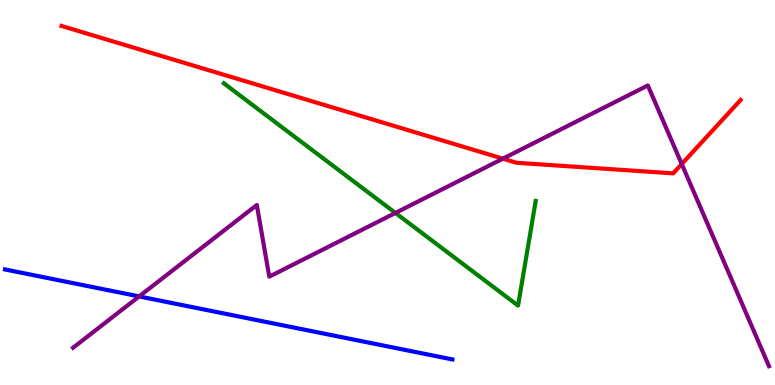[{'lines': ['blue', 'red'], 'intersections': []}, {'lines': ['green', 'red'], 'intersections': []}, {'lines': ['purple', 'red'], 'intersections': [{'x': 6.49, 'y': 5.88}, {'x': 8.8, 'y': 5.74}]}, {'lines': ['blue', 'green'], 'intersections': []}, {'lines': ['blue', 'purple'], 'intersections': [{'x': 1.8, 'y': 2.3}]}, {'lines': ['green', 'purple'], 'intersections': [{'x': 5.1, 'y': 4.47}]}]